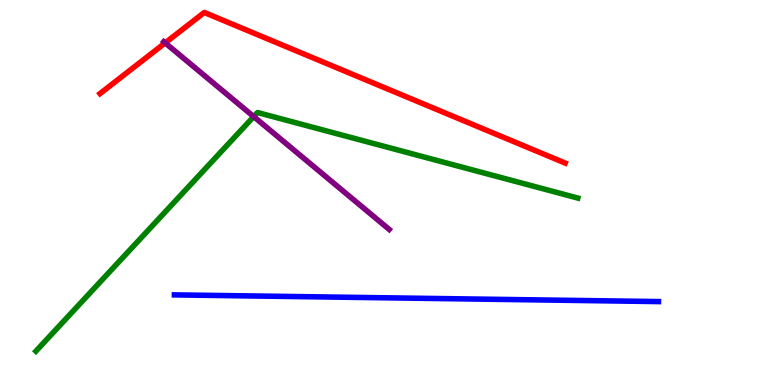[{'lines': ['blue', 'red'], 'intersections': []}, {'lines': ['green', 'red'], 'intersections': []}, {'lines': ['purple', 'red'], 'intersections': [{'x': 2.13, 'y': 8.89}]}, {'lines': ['blue', 'green'], 'intersections': []}, {'lines': ['blue', 'purple'], 'intersections': []}, {'lines': ['green', 'purple'], 'intersections': [{'x': 3.27, 'y': 6.97}]}]